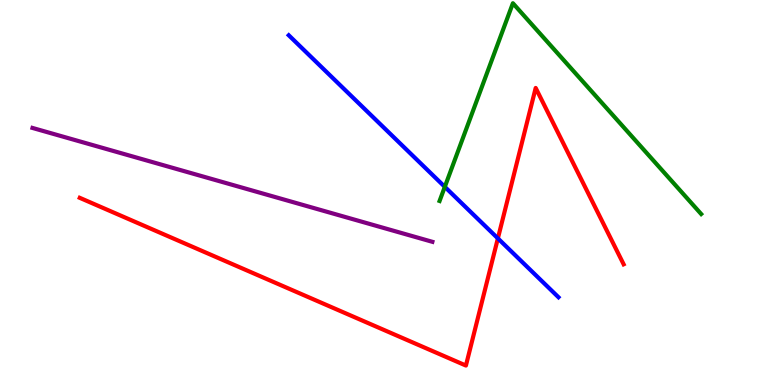[{'lines': ['blue', 'red'], 'intersections': [{'x': 6.42, 'y': 3.81}]}, {'lines': ['green', 'red'], 'intersections': []}, {'lines': ['purple', 'red'], 'intersections': []}, {'lines': ['blue', 'green'], 'intersections': [{'x': 5.74, 'y': 5.15}]}, {'lines': ['blue', 'purple'], 'intersections': []}, {'lines': ['green', 'purple'], 'intersections': []}]